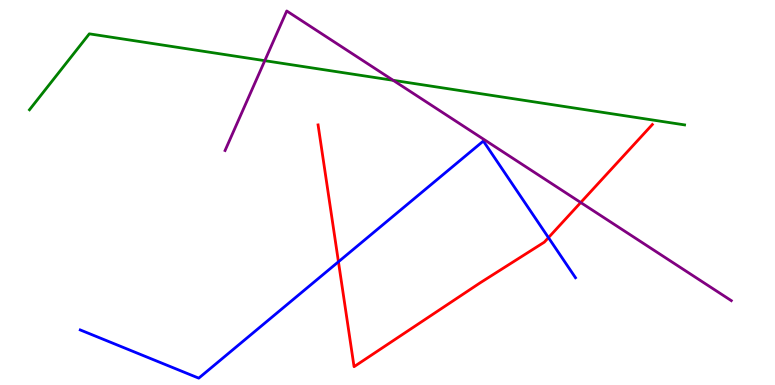[{'lines': ['blue', 'red'], 'intersections': [{'x': 4.37, 'y': 3.2}, {'x': 7.08, 'y': 3.83}]}, {'lines': ['green', 'red'], 'intersections': []}, {'lines': ['purple', 'red'], 'intersections': [{'x': 7.49, 'y': 4.74}]}, {'lines': ['blue', 'green'], 'intersections': []}, {'lines': ['blue', 'purple'], 'intersections': []}, {'lines': ['green', 'purple'], 'intersections': [{'x': 3.42, 'y': 8.42}, {'x': 5.07, 'y': 7.91}]}]